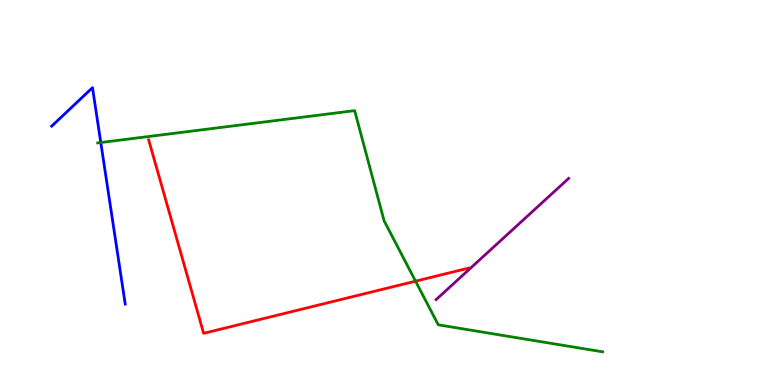[{'lines': ['blue', 'red'], 'intersections': []}, {'lines': ['green', 'red'], 'intersections': [{'x': 5.36, 'y': 2.7}]}, {'lines': ['purple', 'red'], 'intersections': []}, {'lines': ['blue', 'green'], 'intersections': [{'x': 1.3, 'y': 6.3}]}, {'lines': ['blue', 'purple'], 'intersections': []}, {'lines': ['green', 'purple'], 'intersections': []}]